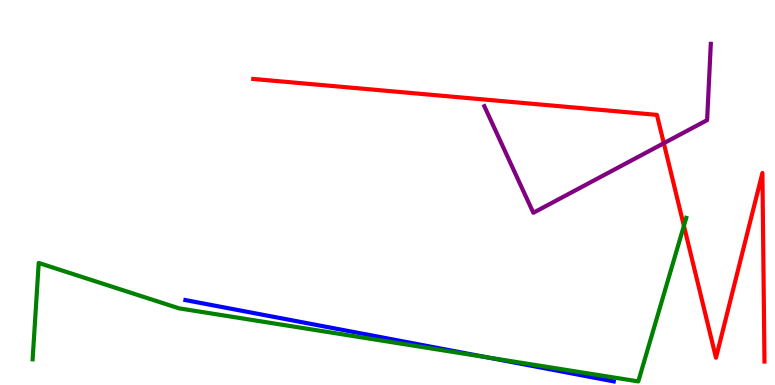[{'lines': ['blue', 'red'], 'intersections': []}, {'lines': ['green', 'red'], 'intersections': [{'x': 8.82, 'y': 4.13}]}, {'lines': ['purple', 'red'], 'intersections': [{'x': 8.57, 'y': 6.28}]}, {'lines': ['blue', 'green'], 'intersections': [{'x': 6.28, 'y': 0.719}]}, {'lines': ['blue', 'purple'], 'intersections': []}, {'lines': ['green', 'purple'], 'intersections': []}]